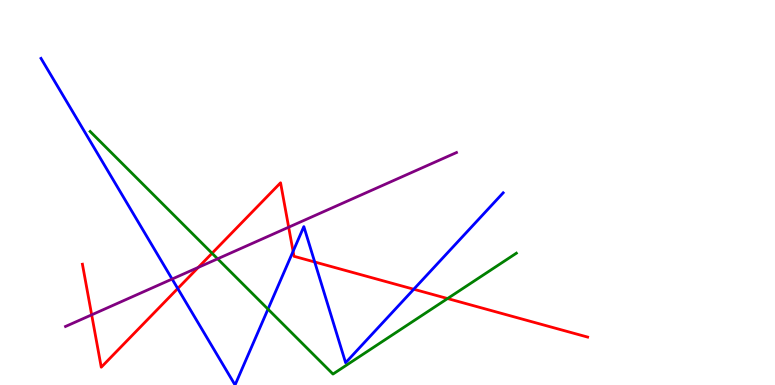[{'lines': ['blue', 'red'], 'intersections': [{'x': 2.29, 'y': 2.51}, {'x': 3.78, 'y': 3.47}, {'x': 4.06, 'y': 3.19}, {'x': 5.34, 'y': 2.49}]}, {'lines': ['green', 'red'], 'intersections': [{'x': 2.74, 'y': 3.42}, {'x': 5.77, 'y': 2.25}]}, {'lines': ['purple', 'red'], 'intersections': [{'x': 1.18, 'y': 1.82}, {'x': 2.56, 'y': 3.05}, {'x': 3.72, 'y': 4.1}]}, {'lines': ['blue', 'green'], 'intersections': [{'x': 3.46, 'y': 1.97}]}, {'lines': ['blue', 'purple'], 'intersections': [{'x': 2.22, 'y': 2.75}]}, {'lines': ['green', 'purple'], 'intersections': [{'x': 2.81, 'y': 3.28}]}]